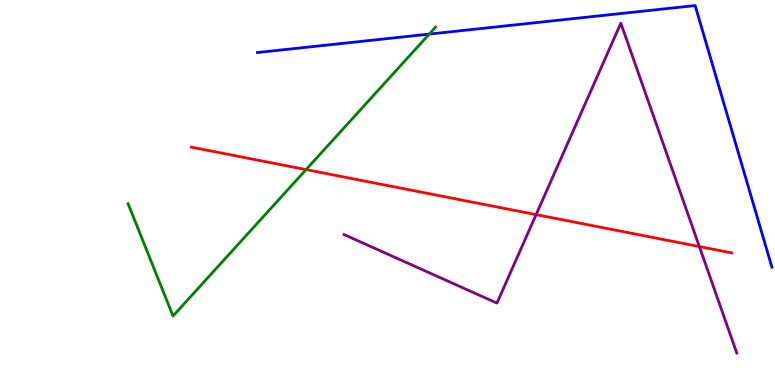[{'lines': ['blue', 'red'], 'intersections': []}, {'lines': ['green', 'red'], 'intersections': [{'x': 3.95, 'y': 5.59}]}, {'lines': ['purple', 'red'], 'intersections': [{'x': 6.92, 'y': 4.43}, {'x': 9.02, 'y': 3.6}]}, {'lines': ['blue', 'green'], 'intersections': [{'x': 5.54, 'y': 9.11}]}, {'lines': ['blue', 'purple'], 'intersections': []}, {'lines': ['green', 'purple'], 'intersections': []}]